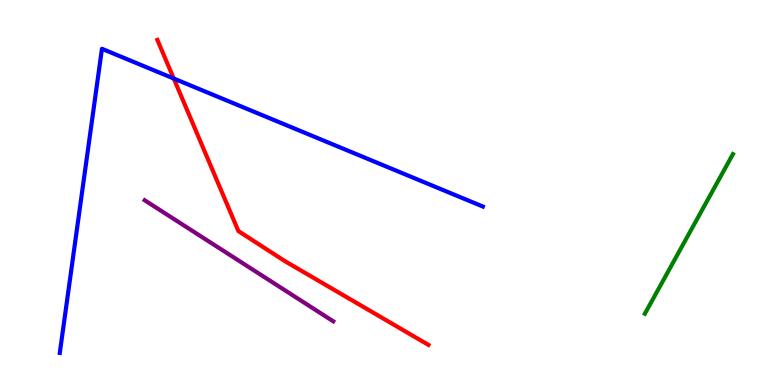[{'lines': ['blue', 'red'], 'intersections': [{'x': 2.24, 'y': 7.96}]}, {'lines': ['green', 'red'], 'intersections': []}, {'lines': ['purple', 'red'], 'intersections': []}, {'lines': ['blue', 'green'], 'intersections': []}, {'lines': ['blue', 'purple'], 'intersections': []}, {'lines': ['green', 'purple'], 'intersections': []}]